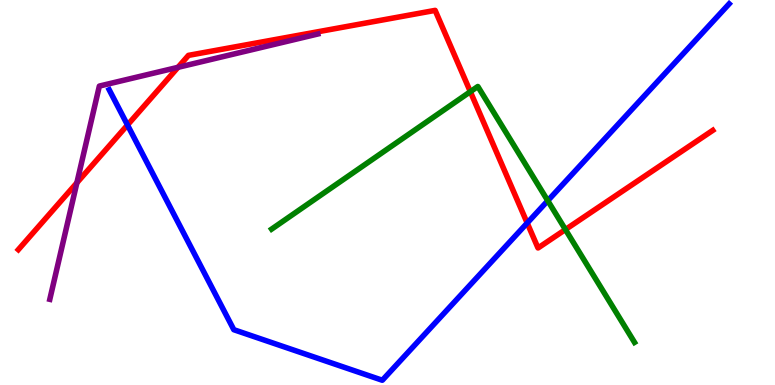[{'lines': ['blue', 'red'], 'intersections': [{'x': 1.65, 'y': 6.75}, {'x': 6.8, 'y': 4.21}]}, {'lines': ['green', 'red'], 'intersections': [{'x': 6.07, 'y': 7.62}, {'x': 7.3, 'y': 4.04}]}, {'lines': ['purple', 'red'], 'intersections': [{'x': 0.992, 'y': 5.25}, {'x': 2.3, 'y': 8.25}]}, {'lines': ['blue', 'green'], 'intersections': [{'x': 7.07, 'y': 4.79}]}, {'lines': ['blue', 'purple'], 'intersections': []}, {'lines': ['green', 'purple'], 'intersections': []}]